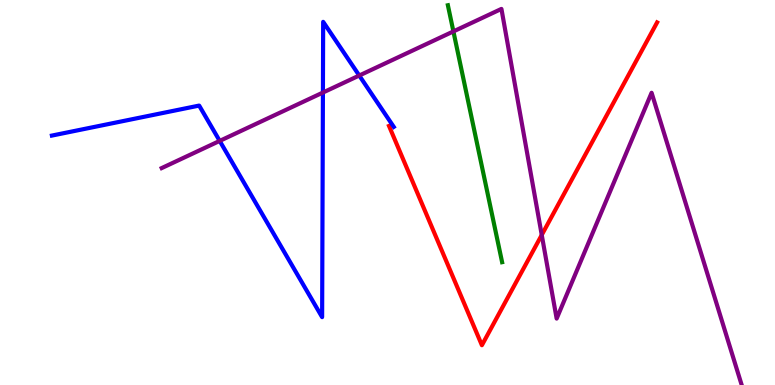[{'lines': ['blue', 'red'], 'intersections': []}, {'lines': ['green', 'red'], 'intersections': []}, {'lines': ['purple', 'red'], 'intersections': [{'x': 6.99, 'y': 3.9}]}, {'lines': ['blue', 'green'], 'intersections': []}, {'lines': ['blue', 'purple'], 'intersections': [{'x': 2.83, 'y': 6.34}, {'x': 4.17, 'y': 7.6}, {'x': 4.64, 'y': 8.04}]}, {'lines': ['green', 'purple'], 'intersections': [{'x': 5.85, 'y': 9.18}]}]